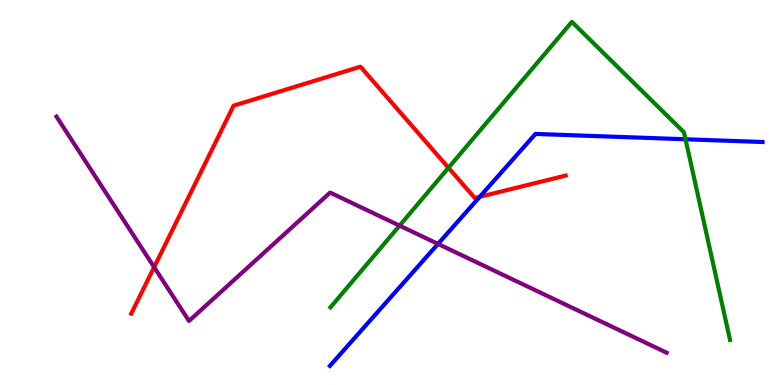[{'lines': ['blue', 'red'], 'intersections': [{'x': 6.19, 'y': 4.89}]}, {'lines': ['green', 'red'], 'intersections': [{'x': 5.79, 'y': 5.64}]}, {'lines': ['purple', 'red'], 'intersections': [{'x': 1.99, 'y': 3.06}]}, {'lines': ['blue', 'green'], 'intersections': [{'x': 8.85, 'y': 6.38}]}, {'lines': ['blue', 'purple'], 'intersections': [{'x': 5.65, 'y': 3.66}]}, {'lines': ['green', 'purple'], 'intersections': [{'x': 5.16, 'y': 4.14}]}]